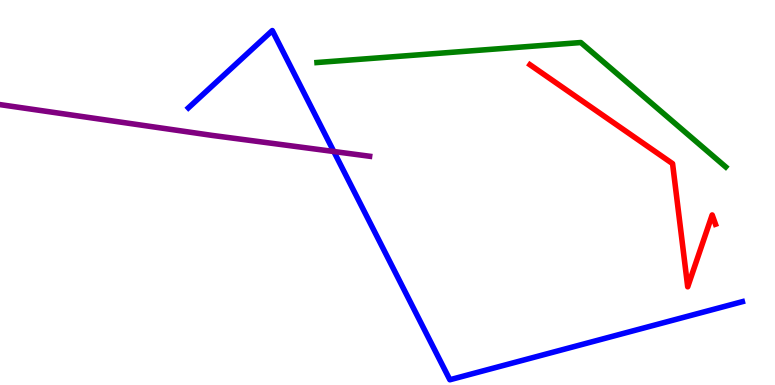[{'lines': ['blue', 'red'], 'intersections': []}, {'lines': ['green', 'red'], 'intersections': []}, {'lines': ['purple', 'red'], 'intersections': []}, {'lines': ['blue', 'green'], 'intersections': []}, {'lines': ['blue', 'purple'], 'intersections': [{'x': 4.31, 'y': 6.06}]}, {'lines': ['green', 'purple'], 'intersections': []}]